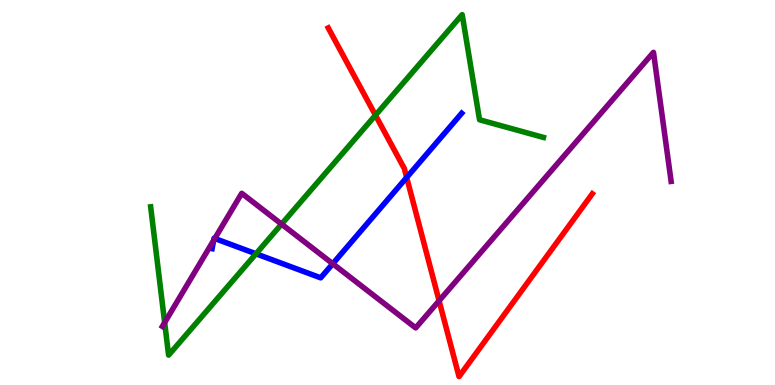[{'lines': ['blue', 'red'], 'intersections': [{'x': 5.25, 'y': 5.39}]}, {'lines': ['green', 'red'], 'intersections': [{'x': 4.84, 'y': 7.01}]}, {'lines': ['purple', 'red'], 'intersections': [{'x': 5.67, 'y': 2.19}]}, {'lines': ['blue', 'green'], 'intersections': [{'x': 3.3, 'y': 3.41}]}, {'lines': ['blue', 'purple'], 'intersections': [{'x': 2.76, 'y': 3.76}, {'x': 2.77, 'y': 3.81}, {'x': 4.29, 'y': 3.15}]}, {'lines': ['green', 'purple'], 'intersections': [{'x': 2.12, 'y': 1.62}, {'x': 3.63, 'y': 4.18}]}]